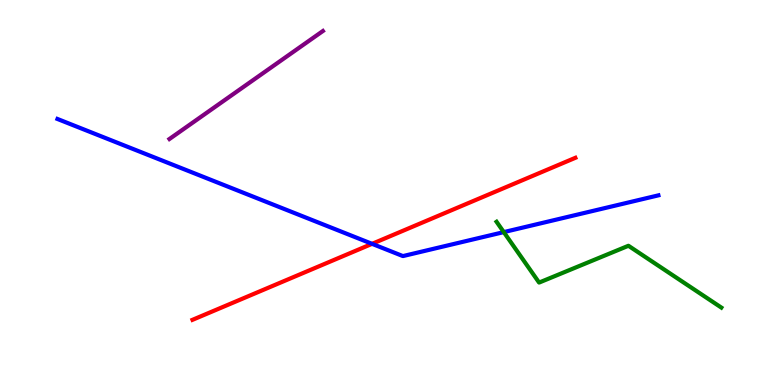[{'lines': ['blue', 'red'], 'intersections': [{'x': 4.8, 'y': 3.67}]}, {'lines': ['green', 'red'], 'intersections': []}, {'lines': ['purple', 'red'], 'intersections': []}, {'lines': ['blue', 'green'], 'intersections': [{'x': 6.5, 'y': 3.97}]}, {'lines': ['blue', 'purple'], 'intersections': []}, {'lines': ['green', 'purple'], 'intersections': []}]